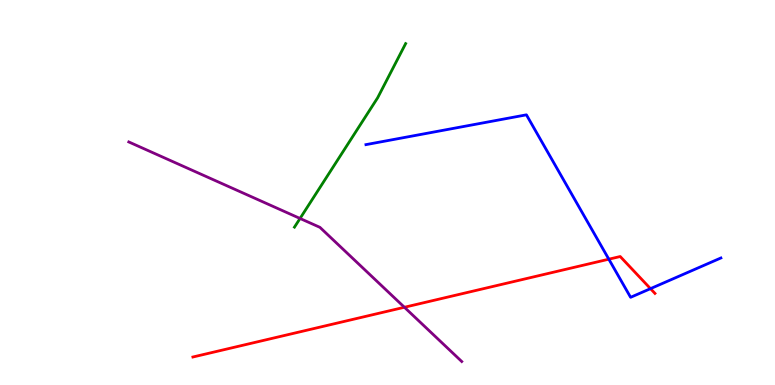[{'lines': ['blue', 'red'], 'intersections': [{'x': 7.86, 'y': 3.27}, {'x': 8.39, 'y': 2.5}]}, {'lines': ['green', 'red'], 'intersections': []}, {'lines': ['purple', 'red'], 'intersections': [{'x': 5.22, 'y': 2.02}]}, {'lines': ['blue', 'green'], 'intersections': []}, {'lines': ['blue', 'purple'], 'intersections': []}, {'lines': ['green', 'purple'], 'intersections': [{'x': 3.87, 'y': 4.33}]}]